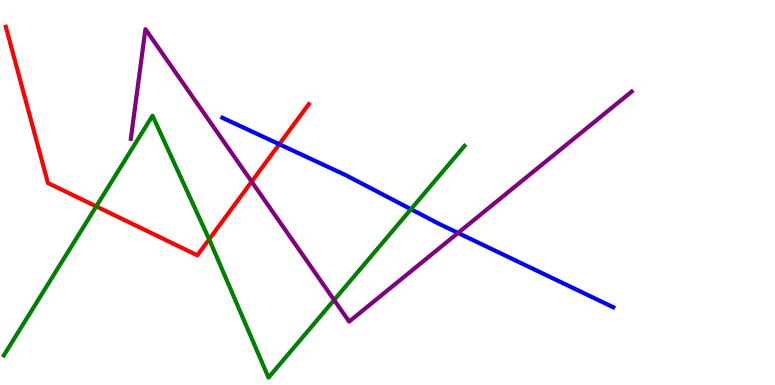[{'lines': ['blue', 'red'], 'intersections': [{'x': 3.6, 'y': 6.25}]}, {'lines': ['green', 'red'], 'intersections': [{'x': 1.24, 'y': 4.64}, {'x': 2.7, 'y': 3.78}]}, {'lines': ['purple', 'red'], 'intersections': [{'x': 3.25, 'y': 5.28}]}, {'lines': ['blue', 'green'], 'intersections': [{'x': 5.3, 'y': 4.57}]}, {'lines': ['blue', 'purple'], 'intersections': [{'x': 5.91, 'y': 3.95}]}, {'lines': ['green', 'purple'], 'intersections': [{'x': 4.31, 'y': 2.21}]}]